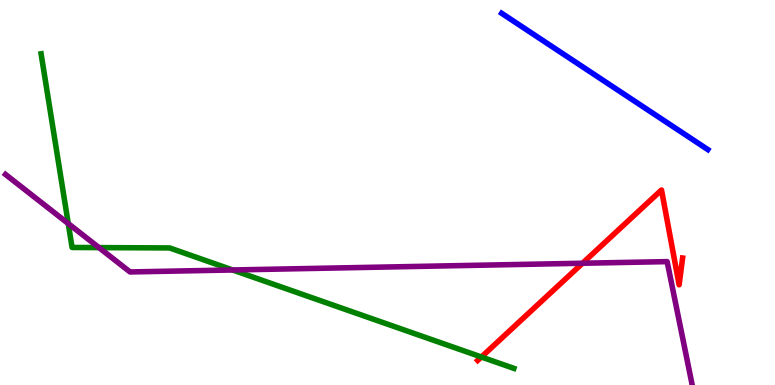[{'lines': ['blue', 'red'], 'intersections': []}, {'lines': ['green', 'red'], 'intersections': [{'x': 6.21, 'y': 0.727}]}, {'lines': ['purple', 'red'], 'intersections': [{'x': 7.52, 'y': 3.16}]}, {'lines': ['blue', 'green'], 'intersections': []}, {'lines': ['blue', 'purple'], 'intersections': []}, {'lines': ['green', 'purple'], 'intersections': [{'x': 0.881, 'y': 4.19}, {'x': 1.28, 'y': 3.57}, {'x': 3.0, 'y': 2.99}]}]